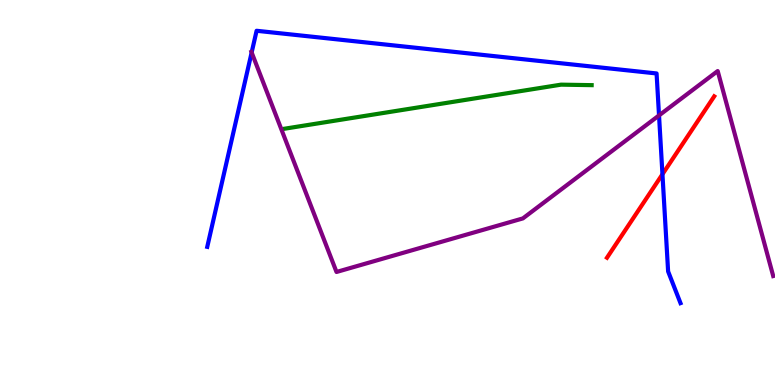[{'lines': ['blue', 'red'], 'intersections': [{'x': 8.55, 'y': 5.47}]}, {'lines': ['green', 'red'], 'intersections': []}, {'lines': ['purple', 'red'], 'intersections': []}, {'lines': ['blue', 'green'], 'intersections': []}, {'lines': ['blue', 'purple'], 'intersections': [{'x': 3.25, 'y': 8.64}, {'x': 8.5, 'y': 7.0}]}, {'lines': ['green', 'purple'], 'intersections': []}]